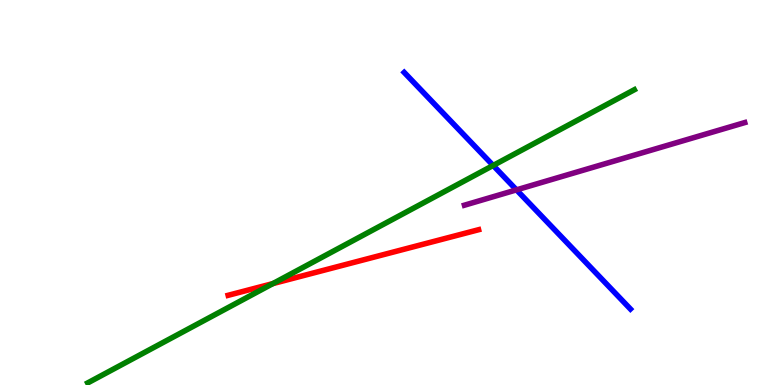[{'lines': ['blue', 'red'], 'intersections': []}, {'lines': ['green', 'red'], 'intersections': [{'x': 3.52, 'y': 2.63}]}, {'lines': ['purple', 'red'], 'intersections': []}, {'lines': ['blue', 'green'], 'intersections': [{'x': 6.36, 'y': 5.7}]}, {'lines': ['blue', 'purple'], 'intersections': [{'x': 6.66, 'y': 5.07}]}, {'lines': ['green', 'purple'], 'intersections': []}]